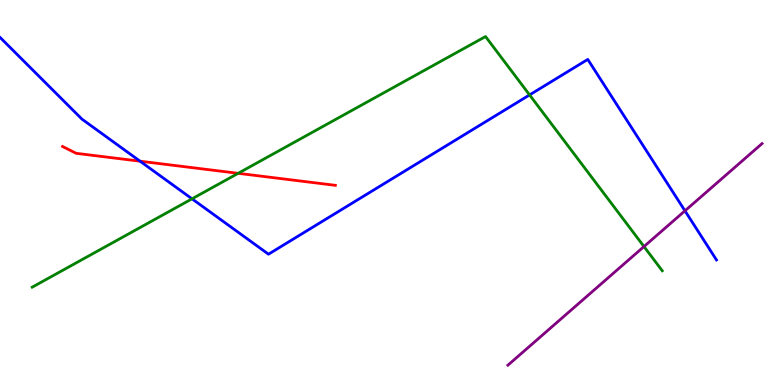[{'lines': ['blue', 'red'], 'intersections': [{'x': 1.81, 'y': 5.81}]}, {'lines': ['green', 'red'], 'intersections': [{'x': 3.07, 'y': 5.5}]}, {'lines': ['purple', 'red'], 'intersections': []}, {'lines': ['blue', 'green'], 'intersections': [{'x': 2.48, 'y': 4.84}, {'x': 6.83, 'y': 7.53}]}, {'lines': ['blue', 'purple'], 'intersections': [{'x': 8.84, 'y': 4.52}]}, {'lines': ['green', 'purple'], 'intersections': [{'x': 8.31, 'y': 3.6}]}]